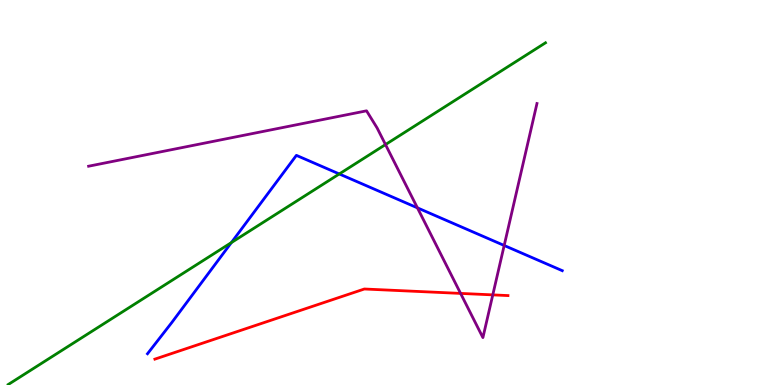[{'lines': ['blue', 'red'], 'intersections': []}, {'lines': ['green', 'red'], 'intersections': []}, {'lines': ['purple', 'red'], 'intersections': [{'x': 5.94, 'y': 2.38}, {'x': 6.36, 'y': 2.34}]}, {'lines': ['blue', 'green'], 'intersections': [{'x': 2.99, 'y': 3.7}, {'x': 4.38, 'y': 5.48}]}, {'lines': ['blue', 'purple'], 'intersections': [{'x': 5.39, 'y': 4.6}, {'x': 6.51, 'y': 3.62}]}, {'lines': ['green', 'purple'], 'intersections': [{'x': 4.97, 'y': 6.25}]}]